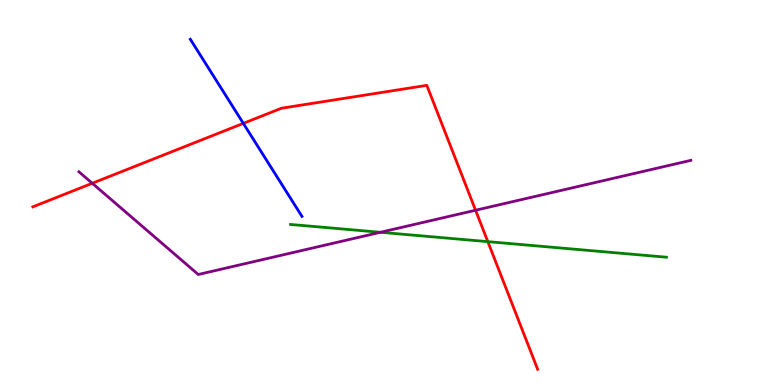[{'lines': ['blue', 'red'], 'intersections': [{'x': 3.14, 'y': 6.8}]}, {'lines': ['green', 'red'], 'intersections': [{'x': 6.29, 'y': 3.72}]}, {'lines': ['purple', 'red'], 'intersections': [{'x': 1.19, 'y': 5.24}, {'x': 6.14, 'y': 4.54}]}, {'lines': ['blue', 'green'], 'intersections': []}, {'lines': ['blue', 'purple'], 'intersections': []}, {'lines': ['green', 'purple'], 'intersections': [{'x': 4.91, 'y': 3.97}]}]